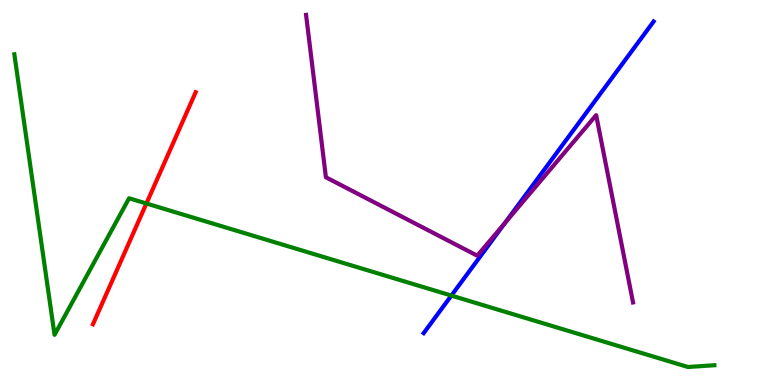[{'lines': ['blue', 'red'], 'intersections': []}, {'lines': ['green', 'red'], 'intersections': [{'x': 1.89, 'y': 4.71}]}, {'lines': ['purple', 'red'], 'intersections': []}, {'lines': ['blue', 'green'], 'intersections': [{'x': 5.82, 'y': 2.32}]}, {'lines': ['blue', 'purple'], 'intersections': [{'x': 6.52, 'y': 4.21}]}, {'lines': ['green', 'purple'], 'intersections': []}]